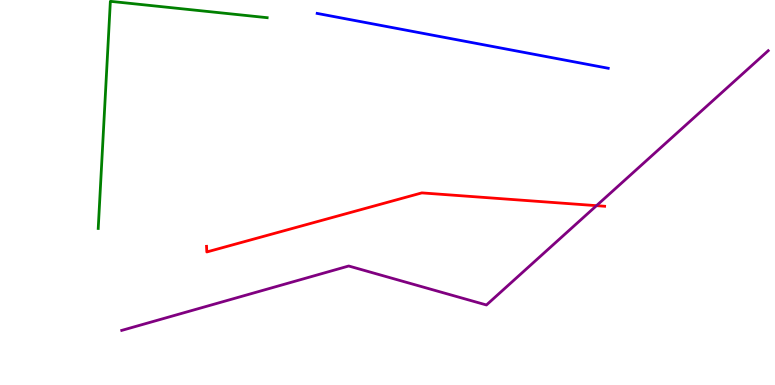[{'lines': ['blue', 'red'], 'intersections': []}, {'lines': ['green', 'red'], 'intersections': []}, {'lines': ['purple', 'red'], 'intersections': [{'x': 7.7, 'y': 4.66}]}, {'lines': ['blue', 'green'], 'intersections': []}, {'lines': ['blue', 'purple'], 'intersections': []}, {'lines': ['green', 'purple'], 'intersections': []}]